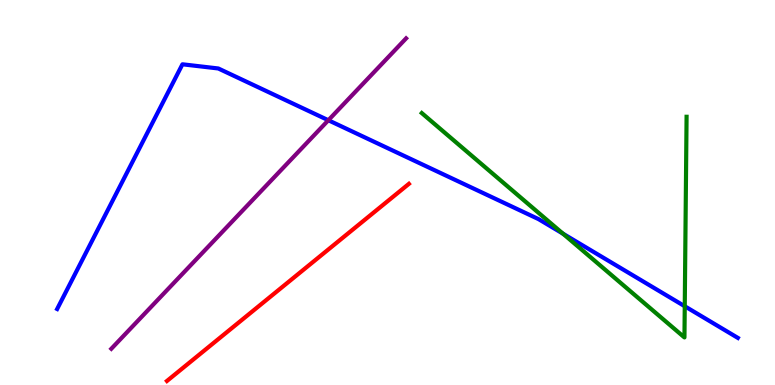[{'lines': ['blue', 'red'], 'intersections': []}, {'lines': ['green', 'red'], 'intersections': []}, {'lines': ['purple', 'red'], 'intersections': []}, {'lines': ['blue', 'green'], 'intersections': [{'x': 7.26, 'y': 3.93}, {'x': 8.84, 'y': 2.05}]}, {'lines': ['blue', 'purple'], 'intersections': [{'x': 4.24, 'y': 6.88}]}, {'lines': ['green', 'purple'], 'intersections': []}]